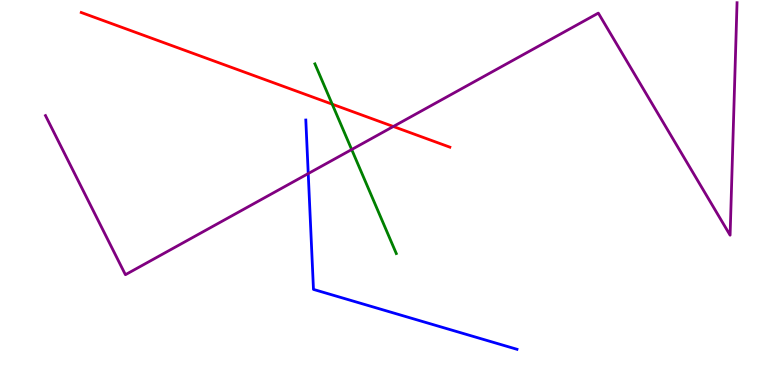[{'lines': ['blue', 'red'], 'intersections': []}, {'lines': ['green', 'red'], 'intersections': [{'x': 4.29, 'y': 7.29}]}, {'lines': ['purple', 'red'], 'intersections': [{'x': 5.08, 'y': 6.71}]}, {'lines': ['blue', 'green'], 'intersections': []}, {'lines': ['blue', 'purple'], 'intersections': [{'x': 3.98, 'y': 5.49}]}, {'lines': ['green', 'purple'], 'intersections': [{'x': 4.54, 'y': 6.12}]}]